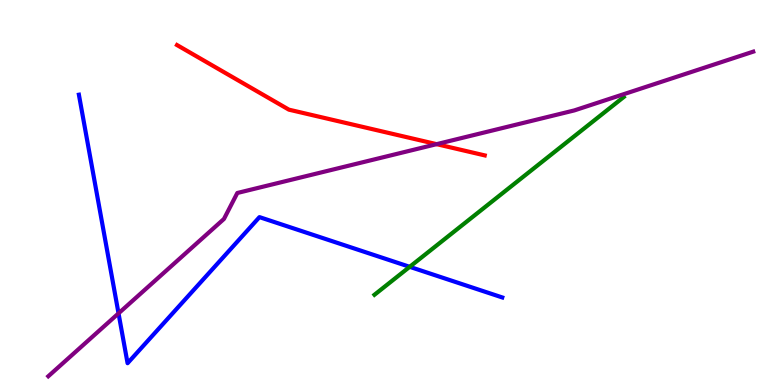[{'lines': ['blue', 'red'], 'intersections': []}, {'lines': ['green', 'red'], 'intersections': []}, {'lines': ['purple', 'red'], 'intersections': [{'x': 5.63, 'y': 6.26}]}, {'lines': ['blue', 'green'], 'intersections': [{'x': 5.29, 'y': 3.07}]}, {'lines': ['blue', 'purple'], 'intersections': [{'x': 1.53, 'y': 1.86}]}, {'lines': ['green', 'purple'], 'intersections': []}]